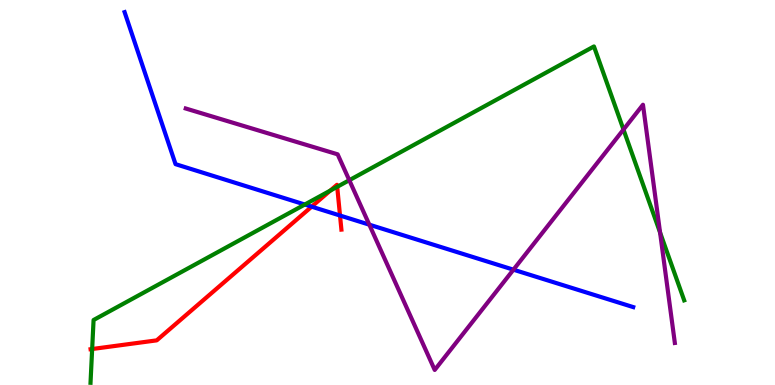[{'lines': ['blue', 'red'], 'intersections': [{'x': 4.02, 'y': 4.63}, {'x': 4.39, 'y': 4.4}]}, {'lines': ['green', 'red'], 'intersections': [{'x': 1.19, 'y': 0.935}, {'x': 4.26, 'y': 5.05}, {'x': 4.35, 'y': 5.15}]}, {'lines': ['purple', 'red'], 'intersections': []}, {'lines': ['blue', 'green'], 'intersections': [{'x': 3.93, 'y': 4.69}]}, {'lines': ['blue', 'purple'], 'intersections': [{'x': 4.77, 'y': 4.16}, {'x': 6.63, 'y': 3.0}]}, {'lines': ['green', 'purple'], 'intersections': [{'x': 4.51, 'y': 5.32}, {'x': 8.04, 'y': 6.64}, {'x': 8.52, 'y': 3.96}]}]